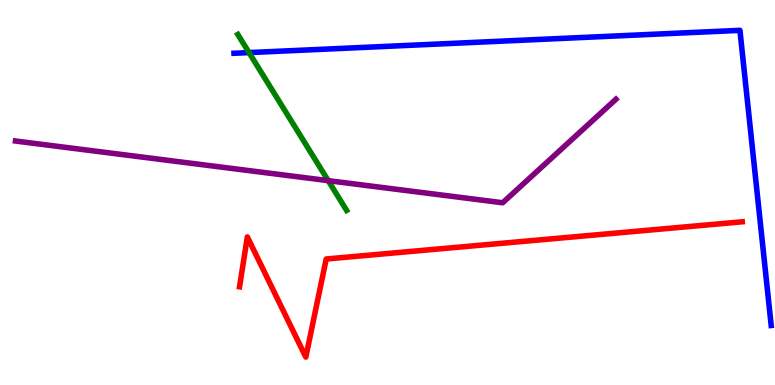[{'lines': ['blue', 'red'], 'intersections': []}, {'lines': ['green', 'red'], 'intersections': []}, {'lines': ['purple', 'red'], 'intersections': []}, {'lines': ['blue', 'green'], 'intersections': [{'x': 3.21, 'y': 8.63}]}, {'lines': ['blue', 'purple'], 'intersections': []}, {'lines': ['green', 'purple'], 'intersections': [{'x': 4.24, 'y': 5.31}]}]